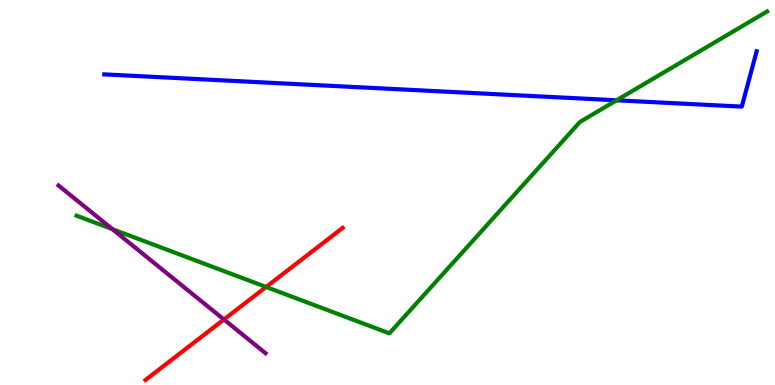[{'lines': ['blue', 'red'], 'intersections': []}, {'lines': ['green', 'red'], 'intersections': [{'x': 3.43, 'y': 2.55}]}, {'lines': ['purple', 'red'], 'intersections': [{'x': 2.89, 'y': 1.7}]}, {'lines': ['blue', 'green'], 'intersections': [{'x': 7.96, 'y': 7.39}]}, {'lines': ['blue', 'purple'], 'intersections': []}, {'lines': ['green', 'purple'], 'intersections': [{'x': 1.45, 'y': 4.05}]}]